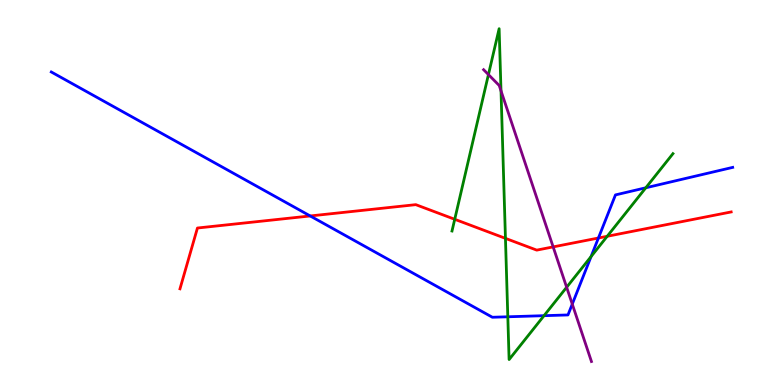[{'lines': ['blue', 'red'], 'intersections': [{'x': 4.0, 'y': 4.39}, {'x': 7.72, 'y': 3.82}]}, {'lines': ['green', 'red'], 'intersections': [{'x': 5.87, 'y': 4.3}, {'x': 6.52, 'y': 3.81}, {'x': 7.83, 'y': 3.86}]}, {'lines': ['purple', 'red'], 'intersections': [{'x': 7.14, 'y': 3.59}]}, {'lines': ['blue', 'green'], 'intersections': [{'x': 6.55, 'y': 1.77}, {'x': 7.02, 'y': 1.8}, {'x': 7.63, 'y': 3.34}, {'x': 8.33, 'y': 5.12}]}, {'lines': ['blue', 'purple'], 'intersections': [{'x': 7.38, 'y': 2.1}]}, {'lines': ['green', 'purple'], 'intersections': [{'x': 6.3, 'y': 8.06}, {'x': 6.46, 'y': 7.64}, {'x': 7.31, 'y': 2.54}]}]